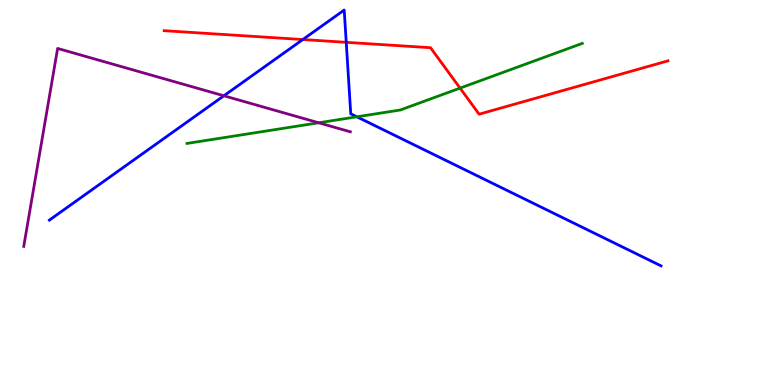[{'lines': ['blue', 'red'], 'intersections': [{'x': 3.91, 'y': 8.97}, {'x': 4.47, 'y': 8.9}]}, {'lines': ['green', 'red'], 'intersections': [{'x': 5.94, 'y': 7.71}]}, {'lines': ['purple', 'red'], 'intersections': []}, {'lines': ['blue', 'green'], 'intersections': [{'x': 4.6, 'y': 6.97}]}, {'lines': ['blue', 'purple'], 'intersections': [{'x': 2.89, 'y': 7.51}]}, {'lines': ['green', 'purple'], 'intersections': [{'x': 4.11, 'y': 6.81}]}]